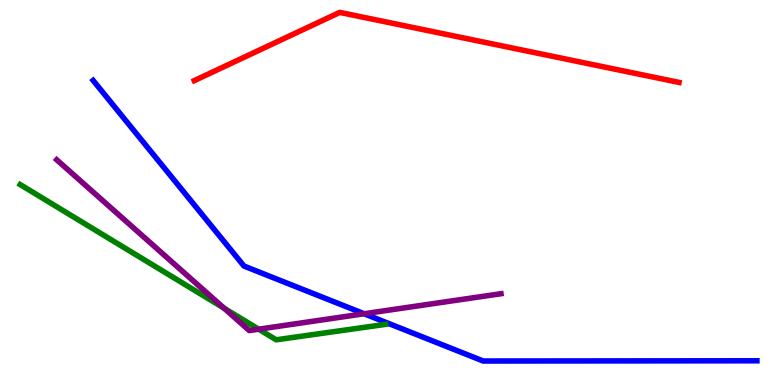[{'lines': ['blue', 'red'], 'intersections': []}, {'lines': ['green', 'red'], 'intersections': []}, {'lines': ['purple', 'red'], 'intersections': []}, {'lines': ['blue', 'green'], 'intersections': []}, {'lines': ['blue', 'purple'], 'intersections': [{'x': 4.7, 'y': 1.85}]}, {'lines': ['green', 'purple'], 'intersections': [{'x': 2.89, 'y': 1.99}, {'x': 3.34, 'y': 1.45}]}]